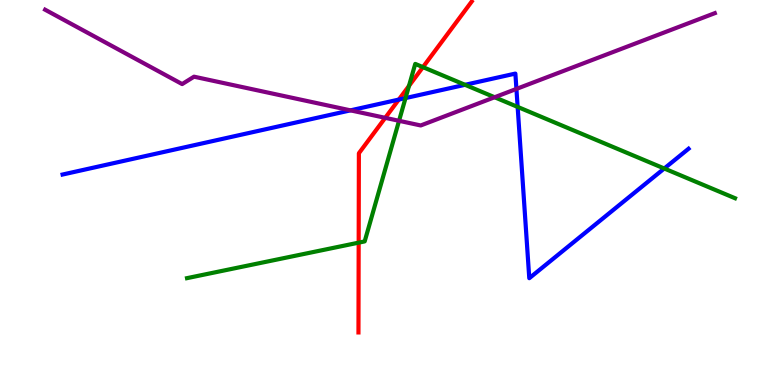[{'lines': ['blue', 'red'], 'intersections': [{'x': 5.15, 'y': 7.41}]}, {'lines': ['green', 'red'], 'intersections': [{'x': 4.63, 'y': 3.7}, {'x': 5.28, 'y': 7.77}, {'x': 5.46, 'y': 8.26}]}, {'lines': ['purple', 'red'], 'intersections': [{'x': 4.97, 'y': 6.94}]}, {'lines': ['blue', 'green'], 'intersections': [{'x': 5.23, 'y': 7.45}, {'x': 6.0, 'y': 7.8}, {'x': 6.68, 'y': 7.22}, {'x': 8.57, 'y': 5.62}]}, {'lines': ['blue', 'purple'], 'intersections': [{'x': 4.52, 'y': 7.13}, {'x': 6.66, 'y': 7.69}]}, {'lines': ['green', 'purple'], 'intersections': [{'x': 5.15, 'y': 6.86}, {'x': 6.38, 'y': 7.47}]}]